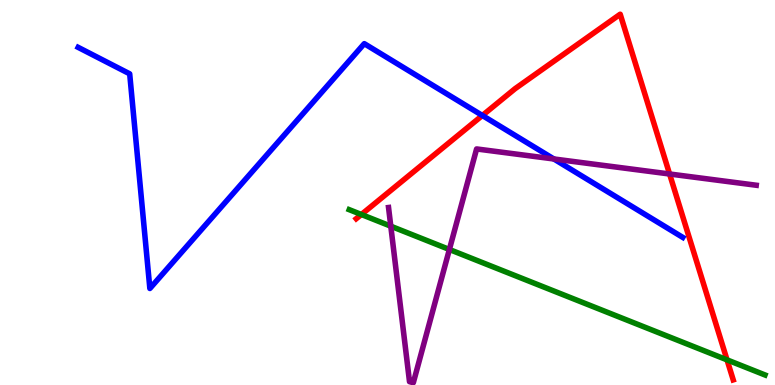[{'lines': ['blue', 'red'], 'intersections': [{'x': 6.22, 'y': 7.0}]}, {'lines': ['green', 'red'], 'intersections': [{'x': 4.66, 'y': 4.43}, {'x': 9.38, 'y': 0.653}]}, {'lines': ['purple', 'red'], 'intersections': [{'x': 8.64, 'y': 5.48}]}, {'lines': ['blue', 'green'], 'intersections': []}, {'lines': ['blue', 'purple'], 'intersections': [{'x': 7.15, 'y': 5.87}]}, {'lines': ['green', 'purple'], 'intersections': [{'x': 5.04, 'y': 4.12}, {'x': 5.8, 'y': 3.52}]}]